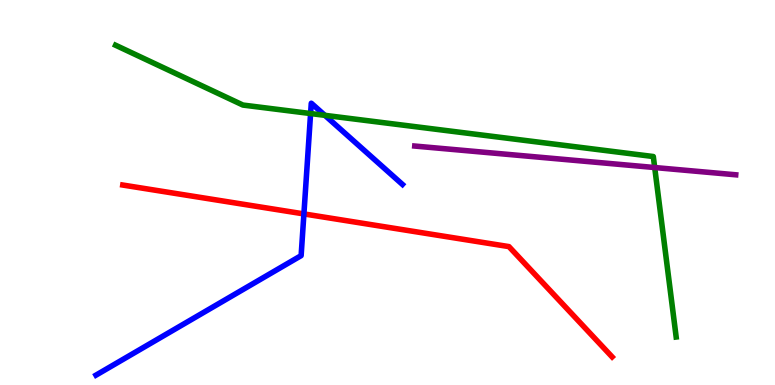[{'lines': ['blue', 'red'], 'intersections': [{'x': 3.92, 'y': 4.44}]}, {'lines': ['green', 'red'], 'intersections': []}, {'lines': ['purple', 'red'], 'intersections': []}, {'lines': ['blue', 'green'], 'intersections': [{'x': 4.01, 'y': 7.05}, {'x': 4.19, 'y': 7.0}]}, {'lines': ['blue', 'purple'], 'intersections': []}, {'lines': ['green', 'purple'], 'intersections': [{'x': 8.45, 'y': 5.65}]}]